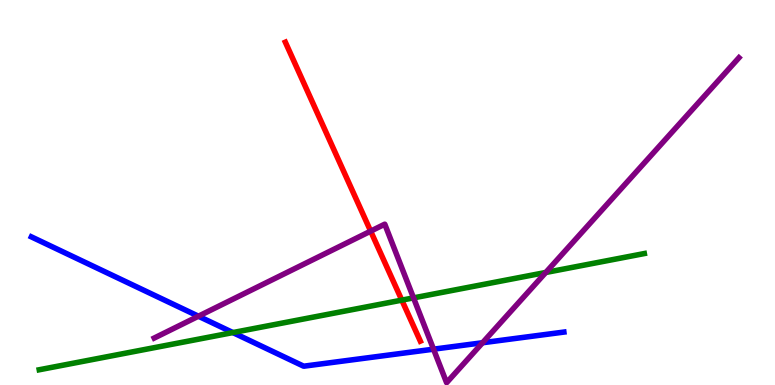[{'lines': ['blue', 'red'], 'intersections': []}, {'lines': ['green', 'red'], 'intersections': [{'x': 5.18, 'y': 2.2}]}, {'lines': ['purple', 'red'], 'intersections': [{'x': 4.78, 'y': 4.0}]}, {'lines': ['blue', 'green'], 'intersections': [{'x': 3.01, 'y': 1.36}]}, {'lines': ['blue', 'purple'], 'intersections': [{'x': 2.56, 'y': 1.79}, {'x': 5.59, 'y': 0.931}, {'x': 6.23, 'y': 1.1}]}, {'lines': ['green', 'purple'], 'intersections': [{'x': 5.34, 'y': 2.26}, {'x': 7.04, 'y': 2.92}]}]